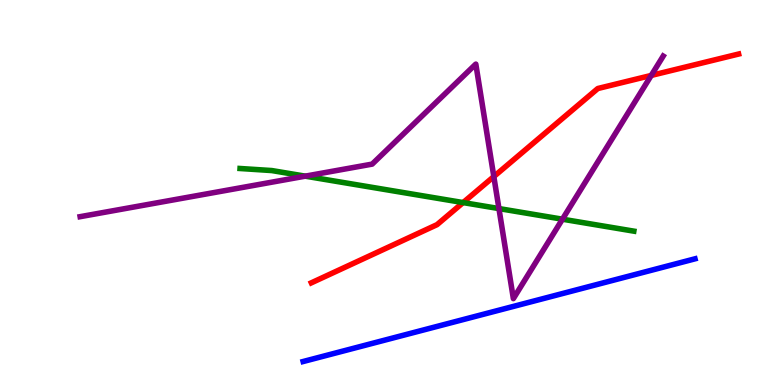[{'lines': ['blue', 'red'], 'intersections': []}, {'lines': ['green', 'red'], 'intersections': [{'x': 5.98, 'y': 4.74}]}, {'lines': ['purple', 'red'], 'intersections': [{'x': 6.37, 'y': 5.41}, {'x': 8.4, 'y': 8.04}]}, {'lines': ['blue', 'green'], 'intersections': []}, {'lines': ['blue', 'purple'], 'intersections': []}, {'lines': ['green', 'purple'], 'intersections': [{'x': 3.94, 'y': 5.42}, {'x': 6.44, 'y': 4.58}, {'x': 7.26, 'y': 4.31}]}]